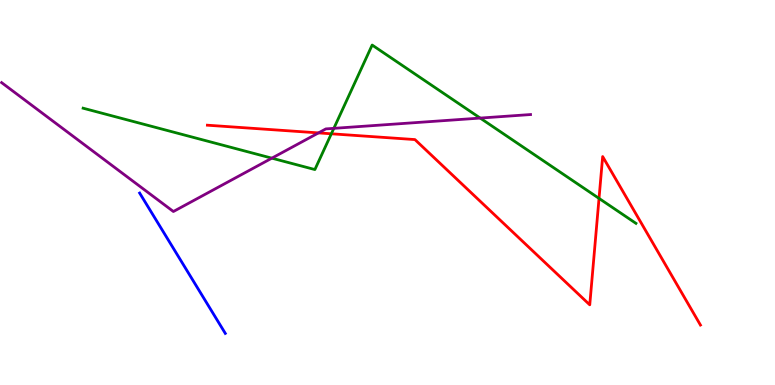[{'lines': ['blue', 'red'], 'intersections': []}, {'lines': ['green', 'red'], 'intersections': [{'x': 4.28, 'y': 6.53}, {'x': 7.73, 'y': 4.85}]}, {'lines': ['purple', 'red'], 'intersections': [{'x': 4.11, 'y': 6.55}]}, {'lines': ['blue', 'green'], 'intersections': []}, {'lines': ['blue', 'purple'], 'intersections': []}, {'lines': ['green', 'purple'], 'intersections': [{'x': 3.51, 'y': 5.89}, {'x': 4.31, 'y': 6.67}, {'x': 6.2, 'y': 6.93}]}]